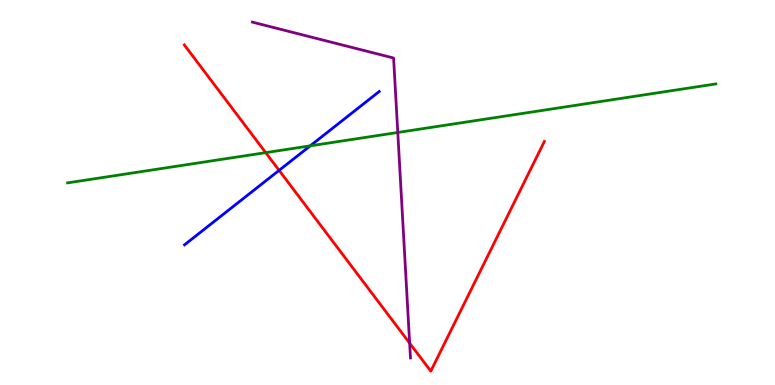[{'lines': ['blue', 'red'], 'intersections': [{'x': 3.6, 'y': 5.58}]}, {'lines': ['green', 'red'], 'intersections': [{'x': 3.43, 'y': 6.04}]}, {'lines': ['purple', 'red'], 'intersections': [{'x': 5.29, 'y': 1.09}]}, {'lines': ['blue', 'green'], 'intersections': [{'x': 4.0, 'y': 6.21}]}, {'lines': ['blue', 'purple'], 'intersections': []}, {'lines': ['green', 'purple'], 'intersections': [{'x': 5.13, 'y': 6.56}]}]